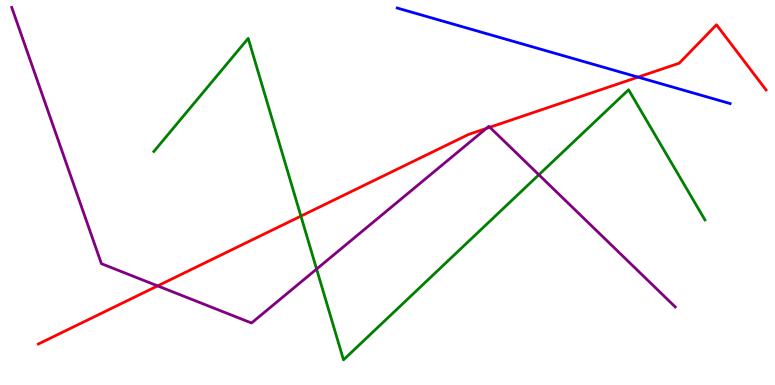[{'lines': ['blue', 'red'], 'intersections': [{'x': 8.23, 'y': 8.0}]}, {'lines': ['green', 'red'], 'intersections': [{'x': 3.88, 'y': 4.39}]}, {'lines': ['purple', 'red'], 'intersections': [{'x': 2.03, 'y': 2.57}, {'x': 6.27, 'y': 6.66}, {'x': 6.32, 'y': 6.69}]}, {'lines': ['blue', 'green'], 'intersections': []}, {'lines': ['blue', 'purple'], 'intersections': []}, {'lines': ['green', 'purple'], 'intersections': [{'x': 4.09, 'y': 3.01}, {'x': 6.95, 'y': 5.46}]}]